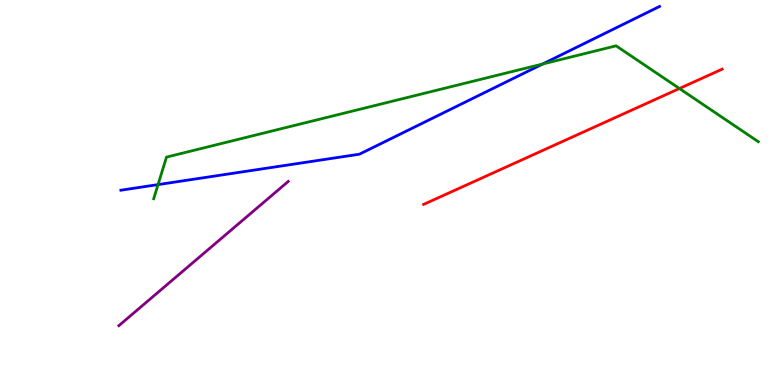[{'lines': ['blue', 'red'], 'intersections': []}, {'lines': ['green', 'red'], 'intersections': [{'x': 8.77, 'y': 7.7}]}, {'lines': ['purple', 'red'], 'intersections': []}, {'lines': ['blue', 'green'], 'intersections': [{'x': 2.04, 'y': 5.21}, {'x': 7.0, 'y': 8.34}]}, {'lines': ['blue', 'purple'], 'intersections': []}, {'lines': ['green', 'purple'], 'intersections': []}]